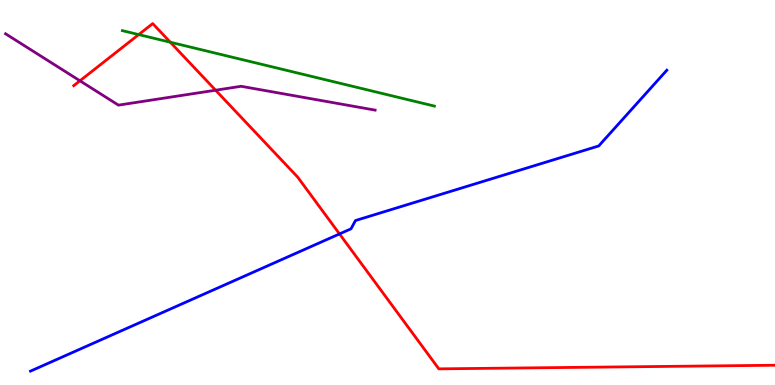[{'lines': ['blue', 'red'], 'intersections': [{'x': 4.38, 'y': 3.92}]}, {'lines': ['green', 'red'], 'intersections': [{'x': 1.79, 'y': 9.1}, {'x': 2.2, 'y': 8.9}]}, {'lines': ['purple', 'red'], 'intersections': [{'x': 1.03, 'y': 7.9}, {'x': 2.78, 'y': 7.66}]}, {'lines': ['blue', 'green'], 'intersections': []}, {'lines': ['blue', 'purple'], 'intersections': []}, {'lines': ['green', 'purple'], 'intersections': []}]